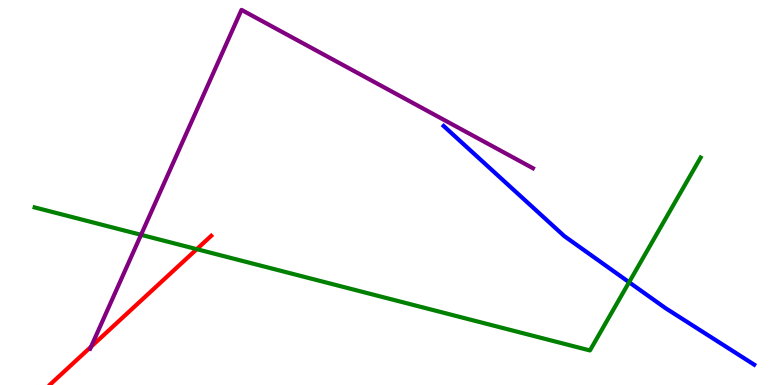[{'lines': ['blue', 'red'], 'intersections': []}, {'lines': ['green', 'red'], 'intersections': [{'x': 2.54, 'y': 3.53}]}, {'lines': ['purple', 'red'], 'intersections': [{'x': 1.17, 'y': 0.994}]}, {'lines': ['blue', 'green'], 'intersections': [{'x': 8.12, 'y': 2.67}]}, {'lines': ['blue', 'purple'], 'intersections': []}, {'lines': ['green', 'purple'], 'intersections': [{'x': 1.82, 'y': 3.9}]}]